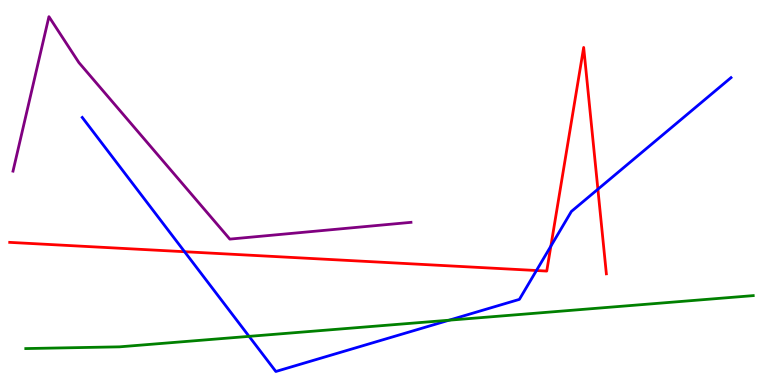[{'lines': ['blue', 'red'], 'intersections': [{'x': 2.38, 'y': 3.46}, {'x': 6.92, 'y': 2.97}, {'x': 7.11, 'y': 3.61}, {'x': 7.71, 'y': 5.08}]}, {'lines': ['green', 'red'], 'intersections': []}, {'lines': ['purple', 'red'], 'intersections': []}, {'lines': ['blue', 'green'], 'intersections': [{'x': 3.21, 'y': 1.26}, {'x': 5.79, 'y': 1.68}]}, {'lines': ['blue', 'purple'], 'intersections': []}, {'lines': ['green', 'purple'], 'intersections': []}]